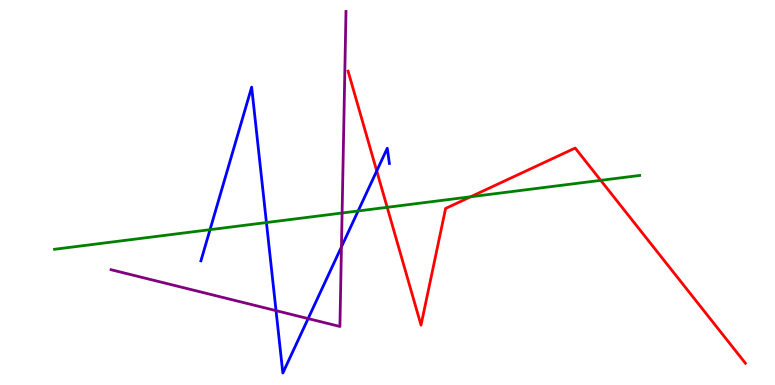[{'lines': ['blue', 'red'], 'intersections': [{'x': 4.86, 'y': 5.56}]}, {'lines': ['green', 'red'], 'intersections': [{'x': 5.0, 'y': 4.62}, {'x': 6.07, 'y': 4.89}, {'x': 7.75, 'y': 5.32}]}, {'lines': ['purple', 'red'], 'intersections': []}, {'lines': ['blue', 'green'], 'intersections': [{'x': 2.71, 'y': 4.03}, {'x': 3.44, 'y': 4.22}, {'x': 4.62, 'y': 4.52}]}, {'lines': ['blue', 'purple'], 'intersections': [{'x': 3.56, 'y': 1.93}, {'x': 3.98, 'y': 1.72}, {'x': 4.41, 'y': 3.59}]}, {'lines': ['green', 'purple'], 'intersections': [{'x': 4.41, 'y': 4.47}]}]